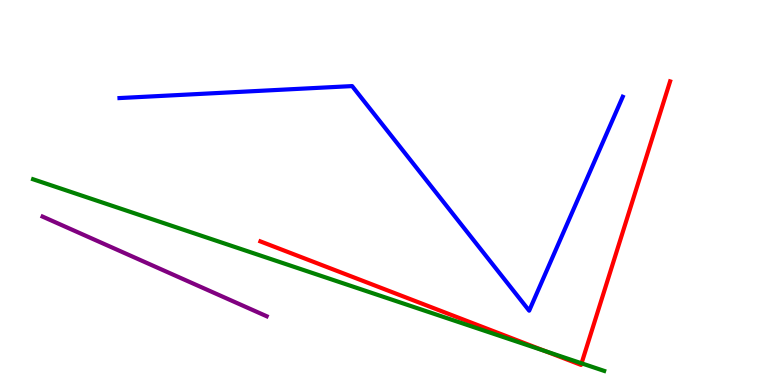[{'lines': ['blue', 'red'], 'intersections': []}, {'lines': ['green', 'red'], 'intersections': [{'x': 7.04, 'y': 0.88}, {'x': 7.5, 'y': 0.564}]}, {'lines': ['purple', 'red'], 'intersections': []}, {'lines': ['blue', 'green'], 'intersections': []}, {'lines': ['blue', 'purple'], 'intersections': []}, {'lines': ['green', 'purple'], 'intersections': []}]